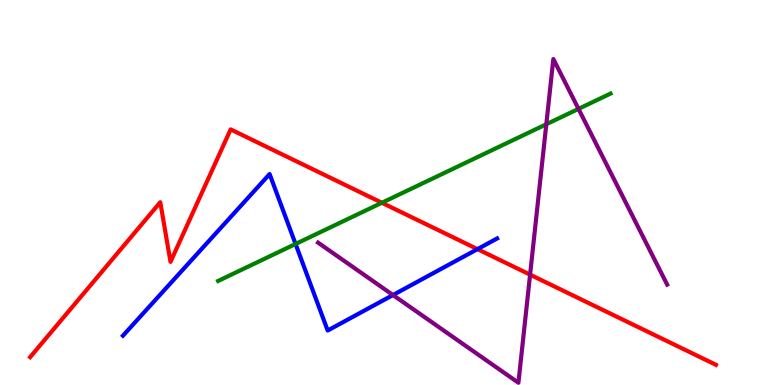[{'lines': ['blue', 'red'], 'intersections': [{'x': 6.16, 'y': 3.53}]}, {'lines': ['green', 'red'], 'intersections': [{'x': 4.93, 'y': 4.73}]}, {'lines': ['purple', 'red'], 'intersections': [{'x': 6.84, 'y': 2.87}]}, {'lines': ['blue', 'green'], 'intersections': [{'x': 3.81, 'y': 3.66}]}, {'lines': ['blue', 'purple'], 'intersections': [{'x': 5.07, 'y': 2.34}]}, {'lines': ['green', 'purple'], 'intersections': [{'x': 7.05, 'y': 6.77}, {'x': 7.46, 'y': 7.17}]}]